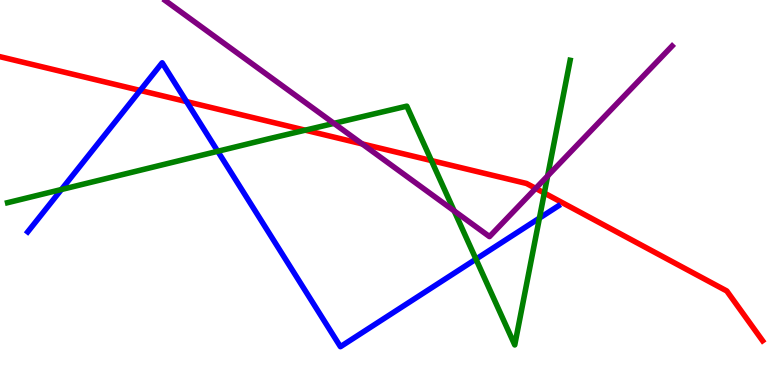[{'lines': ['blue', 'red'], 'intersections': [{'x': 1.81, 'y': 7.65}, {'x': 2.41, 'y': 7.36}]}, {'lines': ['green', 'red'], 'intersections': [{'x': 3.94, 'y': 6.62}, {'x': 5.57, 'y': 5.83}, {'x': 7.02, 'y': 4.99}]}, {'lines': ['purple', 'red'], 'intersections': [{'x': 4.67, 'y': 6.26}, {'x': 6.91, 'y': 5.11}]}, {'lines': ['blue', 'green'], 'intersections': [{'x': 0.792, 'y': 5.08}, {'x': 2.81, 'y': 6.07}, {'x': 6.14, 'y': 3.27}, {'x': 6.96, 'y': 4.33}]}, {'lines': ['blue', 'purple'], 'intersections': []}, {'lines': ['green', 'purple'], 'intersections': [{'x': 4.31, 'y': 6.8}, {'x': 5.86, 'y': 4.52}, {'x': 7.07, 'y': 5.43}]}]